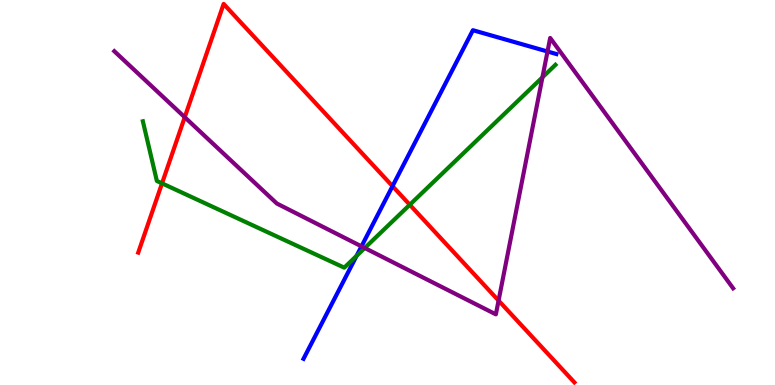[{'lines': ['blue', 'red'], 'intersections': [{'x': 5.06, 'y': 5.16}]}, {'lines': ['green', 'red'], 'intersections': [{'x': 2.09, 'y': 5.24}, {'x': 5.29, 'y': 4.68}]}, {'lines': ['purple', 'red'], 'intersections': [{'x': 2.38, 'y': 6.96}, {'x': 6.43, 'y': 2.19}]}, {'lines': ['blue', 'green'], 'intersections': [{'x': 4.6, 'y': 3.36}]}, {'lines': ['blue', 'purple'], 'intersections': [{'x': 4.66, 'y': 3.6}, {'x': 7.06, 'y': 8.66}]}, {'lines': ['green', 'purple'], 'intersections': [{'x': 4.71, 'y': 3.56}, {'x': 7.0, 'y': 7.99}]}]